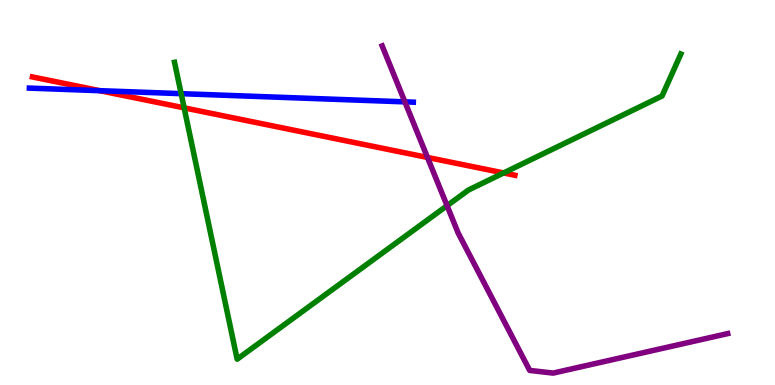[{'lines': ['blue', 'red'], 'intersections': [{'x': 1.29, 'y': 7.64}]}, {'lines': ['green', 'red'], 'intersections': [{'x': 2.38, 'y': 7.2}, {'x': 6.5, 'y': 5.51}]}, {'lines': ['purple', 'red'], 'intersections': [{'x': 5.52, 'y': 5.91}]}, {'lines': ['blue', 'green'], 'intersections': [{'x': 2.34, 'y': 7.57}]}, {'lines': ['blue', 'purple'], 'intersections': [{'x': 5.22, 'y': 7.35}]}, {'lines': ['green', 'purple'], 'intersections': [{'x': 5.77, 'y': 4.66}]}]